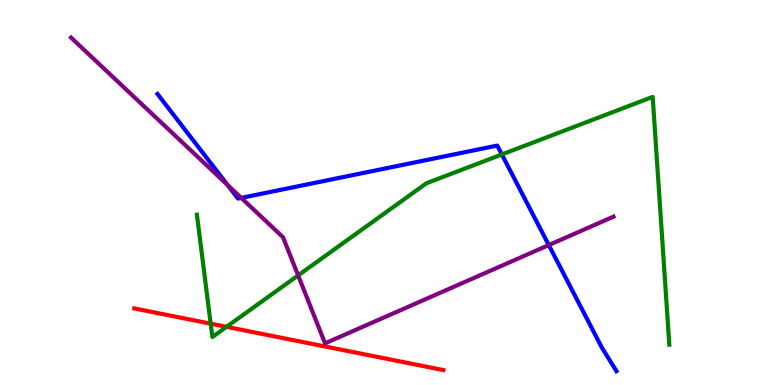[{'lines': ['blue', 'red'], 'intersections': []}, {'lines': ['green', 'red'], 'intersections': [{'x': 2.72, 'y': 1.59}, {'x': 2.92, 'y': 1.51}]}, {'lines': ['purple', 'red'], 'intersections': []}, {'lines': ['blue', 'green'], 'intersections': [{'x': 6.48, 'y': 5.99}]}, {'lines': ['blue', 'purple'], 'intersections': [{'x': 2.94, 'y': 5.19}, {'x': 3.11, 'y': 4.86}, {'x': 7.08, 'y': 3.63}]}, {'lines': ['green', 'purple'], 'intersections': [{'x': 3.85, 'y': 2.85}]}]